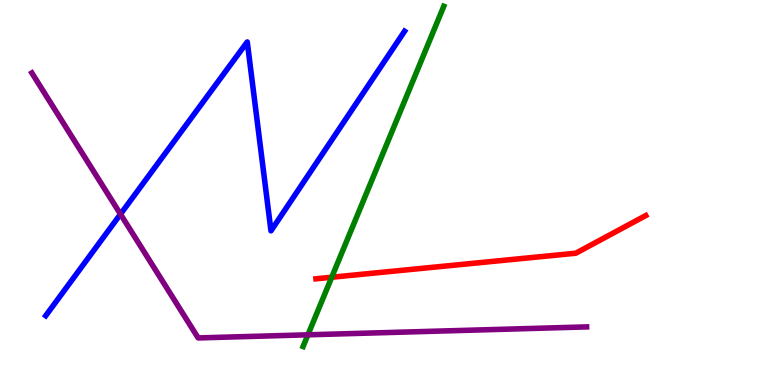[{'lines': ['blue', 'red'], 'intersections': []}, {'lines': ['green', 'red'], 'intersections': [{'x': 4.28, 'y': 2.8}]}, {'lines': ['purple', 'red'], 'intersections': []}, {'lines': ['blue', 'green'], 'intersections': []}, {'lines': ['blue', 'purple'], 'intersections': [{'x': 1.55, 'y': 4.44}]}, {'lines': ['green', 'purple'], 'intersections': [{'x': 3.97, 'y': 1.3}]}]